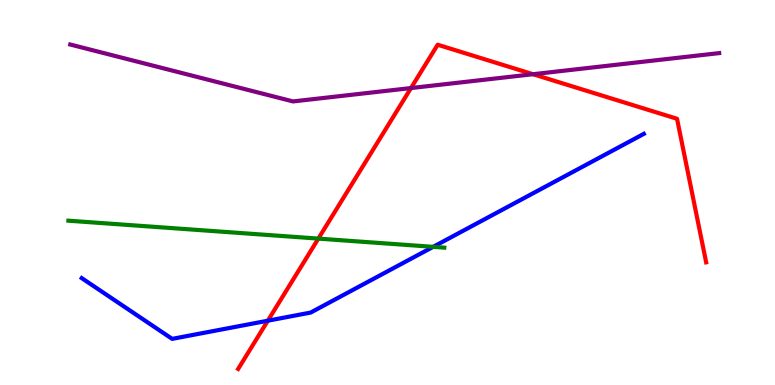[{'lines': ['blue', 'red'], 'intersections': [{'x': 3.46, 'y': 1.67}]}, {'lines': ['green', 'red'], 'intersections': [{'x': 4.11, 'y': 3.8}]}, {'lines': ['purple', 'red'], 'intersections': [{'x': 5.3, 'y': 7.71}, {'x': 6.88, 'y': 8.07}]}, {'lines': ['blue', 'green'], 'intersections': [{'x': 5.59, 'y': 3.59}]}, {'lines': ['blue', 'purple'], 'intersections': []}, {'lines': ['green', 'purple'], 'intersections': []}]